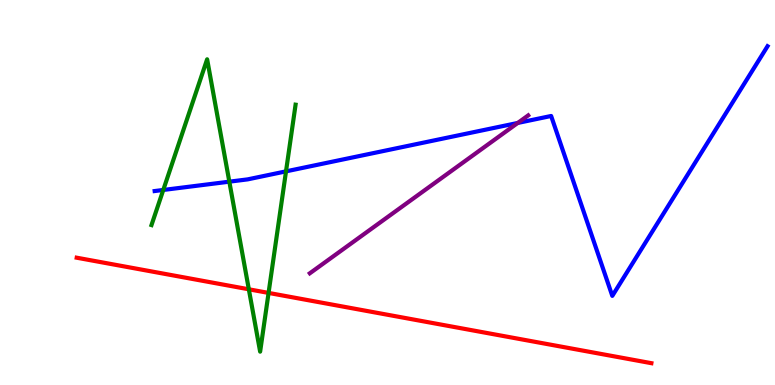[{'lines': ['blue', 'red'], 'intersections': []}, {'lines': ['green', 'red'], 'intersections': [{'x': 3.21, 'y': 2.49}, {'x': 3.47, 'y': 2.39}]}, {'lines': ['purple', 'red'], 'intersections': []}, {'lines': ['blue', 'green'], 'intersections': [{'x': 2.11, 'y': 5.07}, {'x': 2.96, 'y': 5.28}, {'x': 3.69, 'y': 5.55}]}, {'lines': ['blue', 'purple'], 'intersections': [{'x': 6.68, 'y': 6.81}]}, {'lines': ['green', 'purple'], 'intersections': []}]